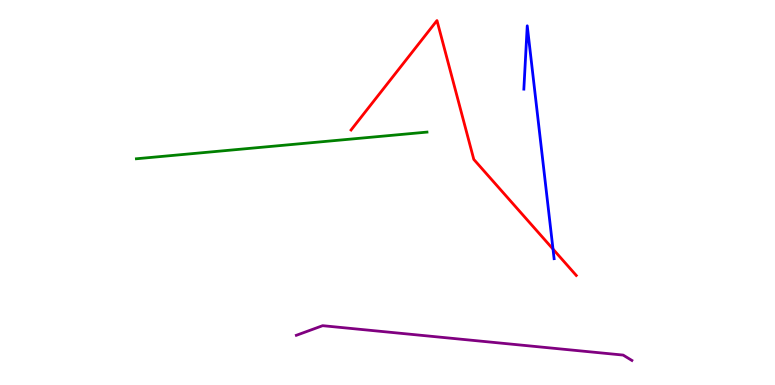[{'lines': ['blue', 'red'], 'intersections': [{'x': 7.14, 'y': 3.53}]}, {'lines': ['green', 'red'], 'intersections': []}, {'lines': ['purple', 'red'], 'intersections': []}, {'lines': ['blue', 'green'], 'intersections': []}, {'lines': ['blue', 'purple'], 'intersections': []}, {'lines': ['green', 'purple'], 'intersections': []}]